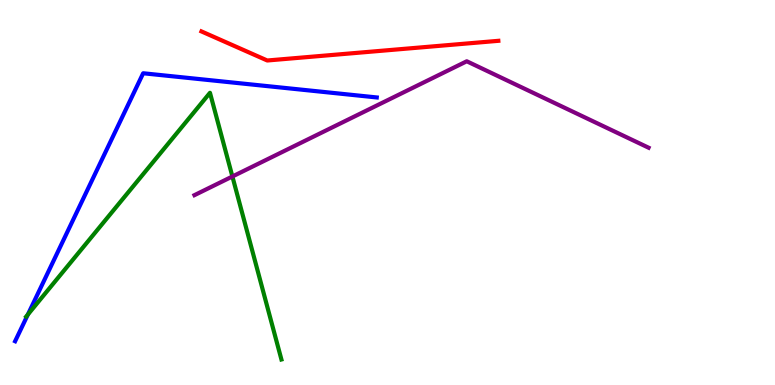[{'lines': ['blue', 'red'], 'intersections': []}, {'lines': ['green', 'red'], 'intersections': []}, {'lines': ['purple', 'red'], 'intersections': []}, {'lines': ['blue', 'green'], 'intersections': [{'x': 0.36, 'y': 1.83}]}, {'lines': ['blue', 'purple'], 'intersections': []}, {'lines': ['green', 'purple'], 'intersections': [{'x': 3.0, 'y': 5.42}]}]